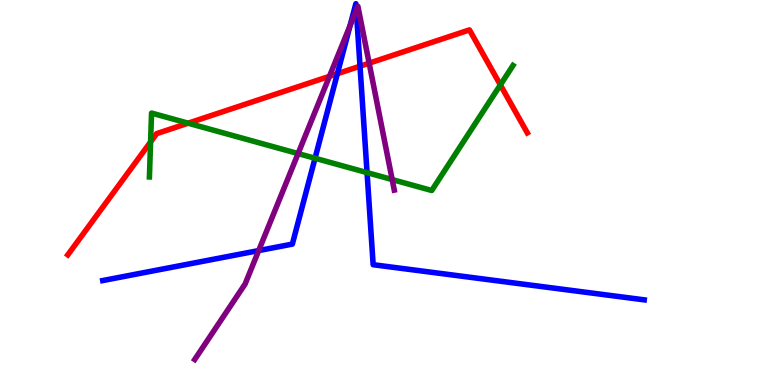[{'lines': ['blue', 'red'], 'intersections': [{'x': 4.35, 'y': 8.09}, {'x': 4.65, 'y': 8.28}]}, {'lines': ['green', 'red'], 'intersections': [{'x': 1.94, 'y': 6.31}, {'x': 2.43, 'y': 6.8}, {'x': 6.46, 'y': 7.79}]}, {'lines': ['purple', 'red'], 'intersections': [{'x': 4.25, 'y': 8.02}, {'x': 4.76, 'y': 8.36}]}, {'lines': ['blue', 'green'], 'intersections': [{'x': 4.06, 'y': 5.89}, {'x': 4.74, 'y': 5.52}]}, {'lines': ['blue', 'purple'], 'intersections': [{'x': 3.34, 'y': 3.49}, {'x': 4.52, 'y': 9.34}, {'x': 4.6, 'y': 9.73}]}, {'lines': ['green', 'purple'], 'intersections': [{'x': 3.85, 'y': 6.01}, {'x': 5.06, 'y': 5.34}]}]